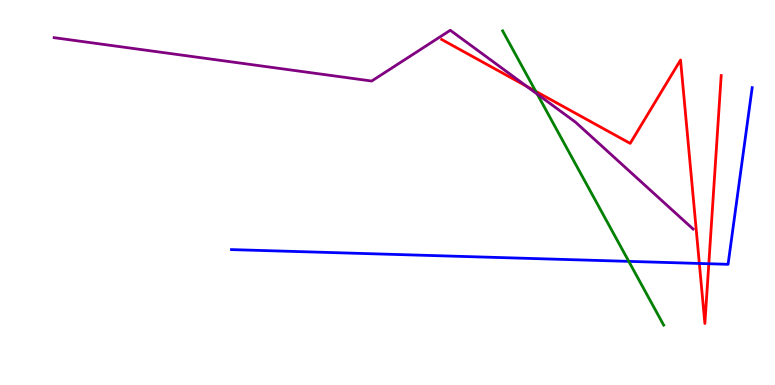[{'lines': ['blue', 'red'], 'intersections': [{'x': 9.02, 'y': 3.16}, {'x': 9.15, 'y': 3.15}]}, {'lines': ['green', 'red'], 'intersections': [{'x': 6.91, 'y': 7.63}]}, {'lines': ['purple', 'red'], 'intersections': [{'x': 6.8, 'y': 7.76}]}, {'lines': ['blue', 'green'], 'intersections': [{'x': 8.11, 'y': 3.21}]}, {'lines': ['blue', 'purple'], 'intersections': []}, {'lines': ['green', 'purple'], 'intersections': [{'x': 6.93, 'y': 7.56}]}]